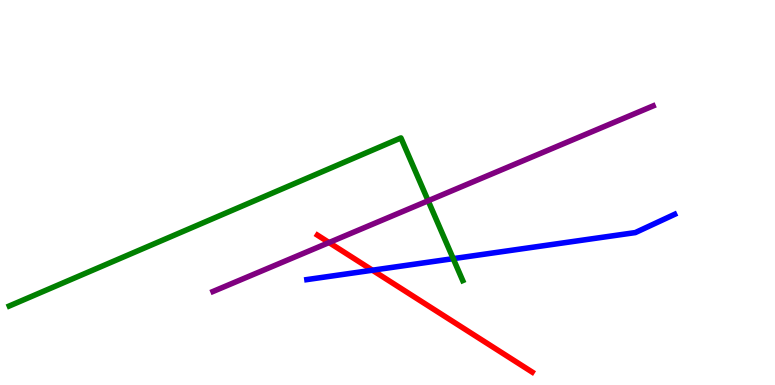[{'lines': ['blue', 'red'], 'intersections': [{'x': 4.81, 'y': 2.98}]}, {'lines': ['green', 'red'], 'intersections': []}, {'lines': ['purple', 'red'], 'intersections': [{'x': 4.25, 'y': 3.7}]}, {'lines': ['blue', 'green'], 'intersections': [{'x': 5.85, 'y': 3.28}]}, {'lines': ['blue', 'purple'], 'intersections': []}, {'lines': ['green', 'purple'], 'intersections': [{'x': 5.52, 'y': 4.79}]}]